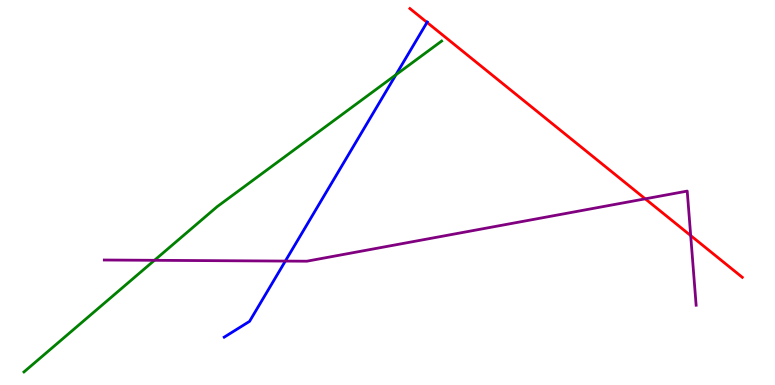[{'lines': ['blue', 'red'], 'intersections': [{'x': 5.51, 'y': 9.42}]}, {'lines': ['green', 'red'], 'intersections': []}, {'lines': ['purple', 'red'], 'intersections': [{'x': 8.33, 'y': 4.84}, {'x': 8.91, 'y': 3.88}]}, {'lines': ['blue', 'green'], 'intersections': [{'x': 5.11, 'y': 8.06}]}, {'lines': ['blue', 'purple'], 'intersections': [{'x': 3.68, 'y': 3.22}]}, {'lines': ['green', 'purple'], 'intersections': [{'x': 1.99, 'y': 3.24}]}]